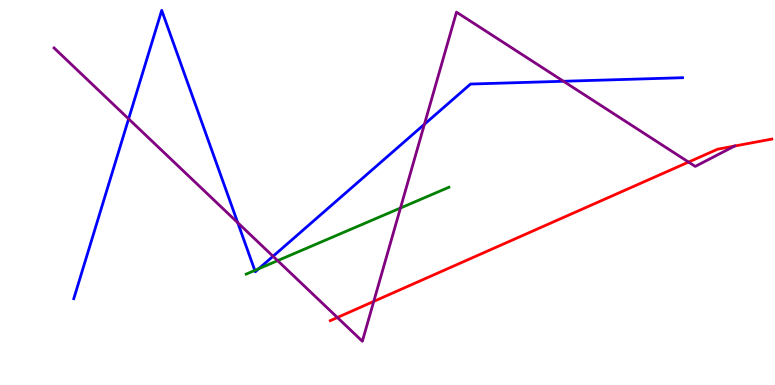[{'lines': ['blue', 'red'], 'intersections': []}, {'lines': ['green', 'red'], 'intersections': []}, {'lines': ['purple', 'red'], 'intersections': [{'x': 4.35, 'y': 1.75}, {'x': 4.82, 'y': 2.17}, {'x': 8.88, 'y': 5.79}, {'x': 9.48, 'y': 6.21}]}, {'lines': ['blue', 'green'], 'intersections': [{'x': 3.29, 'y': 2.98}, {'x': 3.34, 'y': 3.02}]}, {'lines': ['blue', 'purple'], 'intersections': [{'x': 1.66, 'y': 6.91}, {'x': 3.07, 'y': 4.22}, {'x': 3.52, 'y': 3.34}, {'x': 5.48, 'y': 6.77}, {'x': 7.27, 'y': 7.89}]}, {'lines': ['green', 'purple'], 'intersections': [{'x': 3.58, 'y': 3.23}, {'x': 5.17, 'y': 4.6}]}]